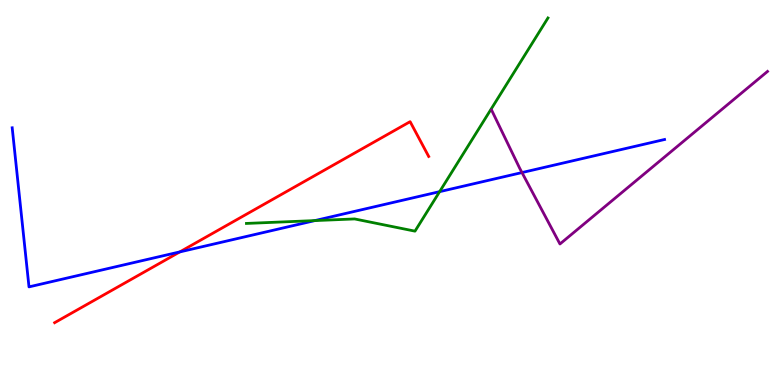[{'lines': ['blue', 'red'], 'intersections': [{'x': 2.32, 'y': 3.46}]}, {'lines': ['green', 'red'], 'intersections': []}, {'lines': ['purple', 'red'], 'intersections': []}, {'lines': ['blue', 'green'], 'intersections': [{'x': 4.06, 'y': 4.27}, {'x': 5.67, 'y': 5.02}]}, {'lines': ['blue', 'purple'], 'intersections': [{'x': 6.74, 'y': 5.52}]}, {'lines': ['green', 'purple'], 'intersections': []}]